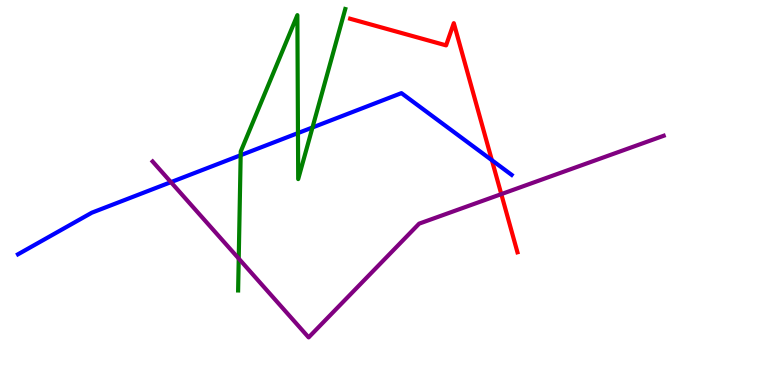[{'lines': ['blue', 'red'], 'intersections': [{'x': 6.35, 'y': 5.84}]}, {'lines': ['green', 'red'], 'intersections': []}, {'lines': ['purple', 'red'], 'intersections': [{'x': 6.47, 'y': 4.96}]}, {'lines': ['blue', 'green'], 'intersections': [{'x': 3.11, 'y': 5.97}, {'x': 3.84, 'y': 6.54}, {'x': 4.03, 'y': 6.69}]}, {'lines': ['blue', 'purple'], 'intersections': [{'x': 2.21, 'y': 5.27}]}, {'lines': ['green', 'purple'], 'intersections': [{'x': 3.08, 'y': 3.28}]}]